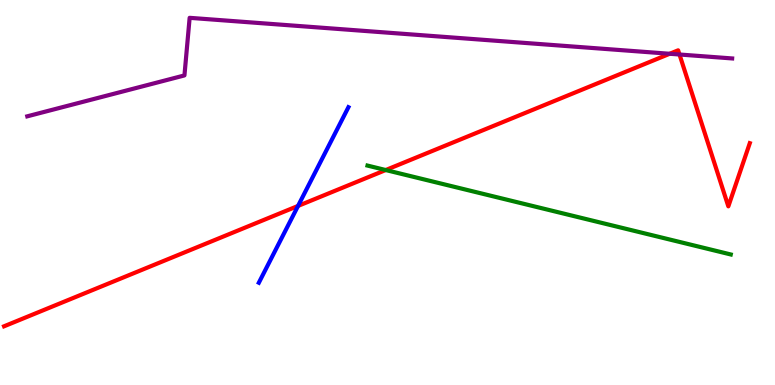[{'lines': ['blue', 'red'], 'intersections': [{'x': 3.85, 'y': 4.65}]}, {'lines': ['green', 'red'], 'intersections': [{'x': 4.98, 'y': 5.58}]}, {'lines': ['purple', 'red'], 'intersections': [{'x': 8.64, 'y': 8.6}, {'x': 8.77, 'y': 8.58}]}, {'lines': ['blue', 'green'], 'intersections': []}, {'lines': ['blue', 'purple'], 'intersections': []}, {'lines': ['green', 'purple'], 'intersections': []}]